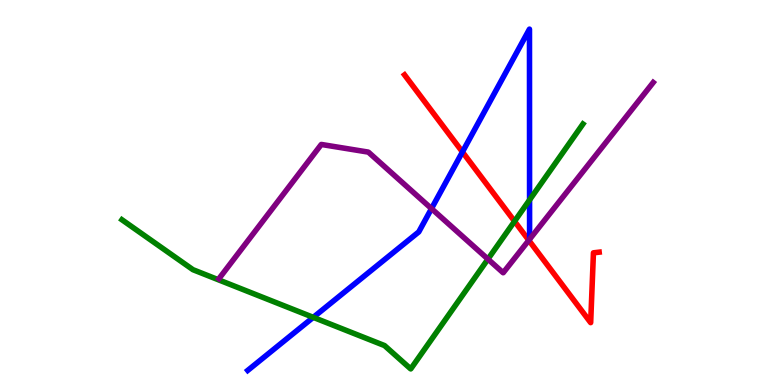[{'lines': ['blue', 'red'], 'intersections': [{'x': 5.97, 'y': 6.05}]}, {'lines': ['green', 'red'], 'intersections': [{'x': 6.64, 'y': 4.25}]}, {'lines': ['purple', 'red'], 'intersections': [{'x': 6.82, 'y': 3.76}]}, {'lines': ['blue', 'green'], 'intersections': [{'x': 4.04, 'y': 1.76}, {'x': 6.83, 'y': 4.81}]}, {'lines': ['blue', 'purple'], 'intersections': [{'x': 5.57, 'y': 4.58}]}, {'lines': ['green', 'purple'], 'intersections': [{'x': 6.3, 'y': 3.27}]}]